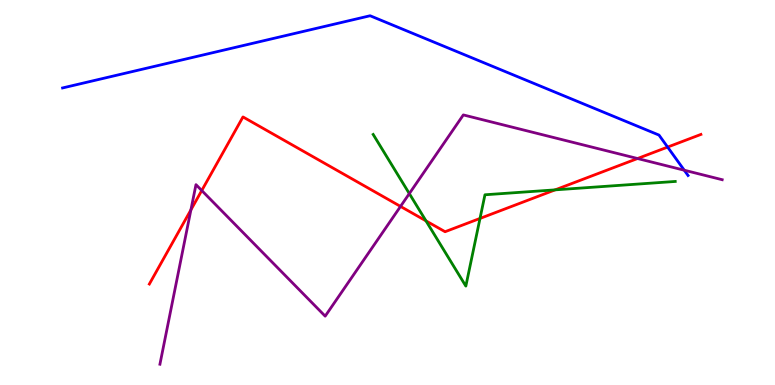[{'lines': ['blue', 'red'], 'intersections': [{'x': 8.61, 'y': 6.18}]}, {'lines': ['green', 'red'], 'intersections': [{'x': 5.5, 'y': 4.26}, {'x': 6.19, 'y': 4.33}, {'x': 7.16, 'y': 5.07}]}, {'lines': ['purple', 'red'], 'intersections': [{'x': 2.46, 'y': 4.55}, {'x': 2.6, 'y': 5.05}, {'x': 5.17, 'y': 4.64}, {'x': 8.23, 'y': 5.88}]}, {'lines': ['blue', 'green'], 'intersections': []}, {'lines': ['blue', 'purple'], 'intersections': [{'x': 8.83, 'y': 5.58}]}, {'lines': ['green', 'purple'], 'intersections': [{'x': 5.28, 'y': 4.97}]}]